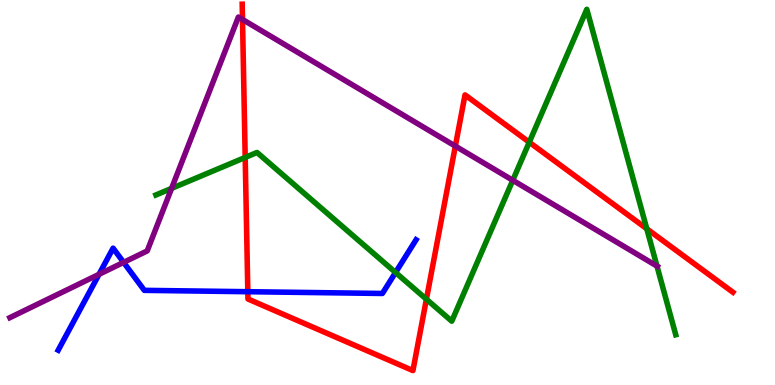[{'lines': ['blue', 'red'], 'intersections': [{'x': 3.2, 'y': 2.42}]}, {'lines': ['green', 'red'], 'intersections': [{'x': 3.16, 'y': 5.91}, {'x': 5.5, 'y': 2.23}, {'x': 6.83, 'y': 6.31}, {'x': 8.35, 'y': 4.06}]}, {'lines': ['purple', 'red'], 'intersections': [{'x': 3.13, 'y': 9.49}, {'x': 5.88, 'y': 6.2}]}, {'lines': ['blue', 'green'], 'intersections': [{'x': 5.1, 'y': 2.92}]}, {'lines': ['blue', 'purple'], 'intersections': [{'x': 1.28, 'y': 2.87}, {'x': 1.59, 'y': 3.19}]}, {'lines': ['green', 'purple'], 'intersections': [{'x': 2.21, 'y': 5.11}, {'x': 6.62, 'y': 5.32}, {'x': 8.48, 'y': 3.09}]}]